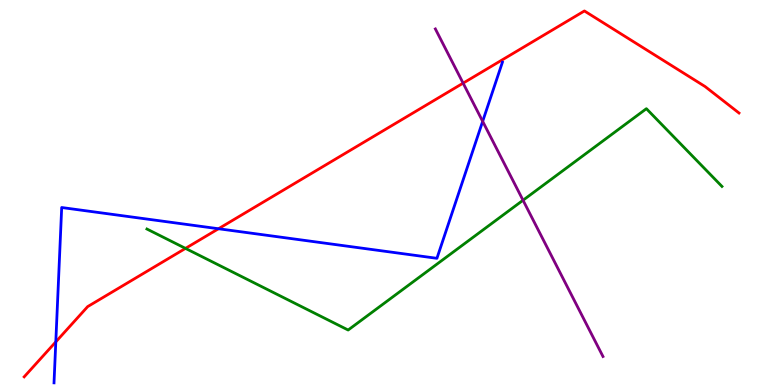[{'lines': ['blue', 'red'], 'intersections': [{'x': 0.72, 'y': 1.12}, {'x': 2.82, 'y': 4.06}]}, {'lines': ['green', 'red'], 'intersections': [{'x': 2.39, 'y': 3.55}]}, {'lines': ['purple', 'red'], 'intersections': [{'x': 5.98, 'y': 7.84}]}, {'lines': ['blue', 'green'], 'intersections': []}, {'lines': ['blue', 'purple'], 'intersections': [{'x': 6.23, 'y': 6.85}]}, {'lines': ['green', 'purple'], 'intersections': [{'x': 6.75, 'y': 4.8}]}]